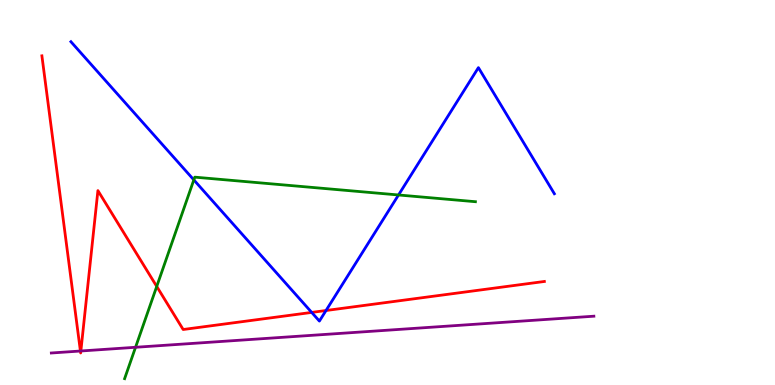[{'lines': ['blue', 'red'], 'intersections': [{'x': 4.02, 'y': 1.89}, {'x': 4.21, 'y': 1.93}]}, {'lines': ['green', 'red'], 'intersections': [{'x': 2.02, 'y': 2.56}]}, {'lines': ['purple', 'red'], 'intersections': [{'x': 1.04, 'y': 0.883}, {'x': 1.04, 'y': 0.883}]}, {'lines': ['blue', 'green'], 'intersections': [{'x': 2.5, 'y': 5.33}, {'x': 5.14, 'y': 4.94}]}, {'lines': ['blue', 'purple'], 'intersections': []}, {'lines': ['green', 'purple'], 'intersections': [{'x': 1.75, 'y': 0.98}]}]